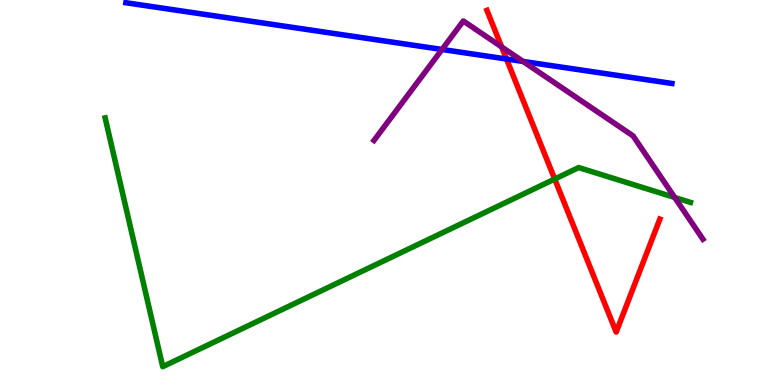[{'lines': ['blue', 'red'], 'intersections': [{'x': 6.54, 'y': 8.47}]}, {'lines': ['green', 'red'], 'intersections': [{'x': 7.16, 'y': 5.35}]}, {'lines': ['purple', 'red'], 'intersections': [{'x': 6.47, 'y': 8.78}]}, {'lines': ['blue', 'green'], 'intersections': []}, {'lines': ['blue', 'purple'], 'intersections': [{'x': 5.7, 'y': 8.72}, {'x': 6.75, 'y': 8.4}]}, {'lines': ['green', 'purple'], 'intersections': [{'x': 8.71, 'y': 4.87}]}]